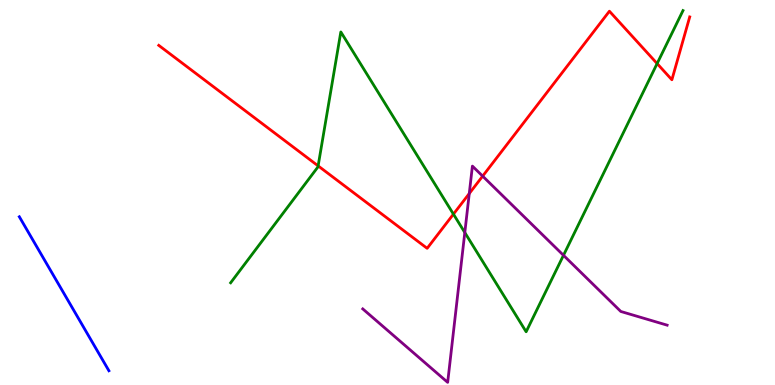[{'lines': ['blue', 'red'], 'intersections': []}, {'lines': ['green', 'red'], 'intersections': [{'x': 4.1, 'y': 5.69}, {'x': 5.85, 'y': 4.44}, {'x': 8.48, 'y': 8.35}]}, {'lines': ['purple', 'red'], 'intersections': [{'x': 6.06, 'y': 4.97}, {'x': 6.23, 'y': 5.43}]}, {'lines': ['blue', 'green'], 'intersections': []}, {'lines': ['blue', 'purple'], 'intersections': []}, {'lines': ['green', 'purple'], 'intersections': [{'x': 6.0, 'y': 3.96}, {'x': 7.27, 'y': 3.37}]}]